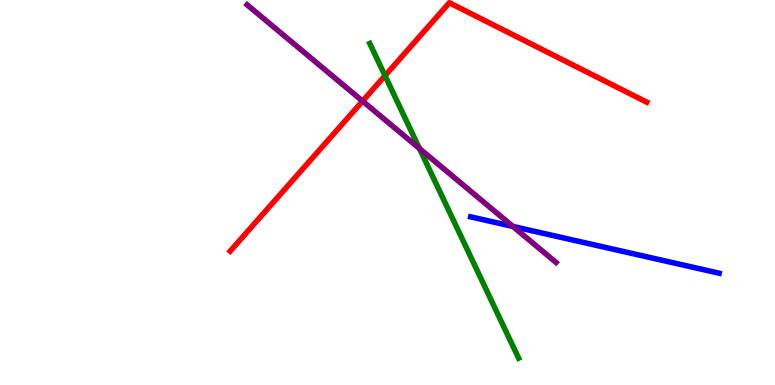[{'lines': ['blue', 'red'], 'intersections': []}, {'lines': ['green', 'red'], 'intersections': [{'x': 4.97, 'y': 8.03}]}, {'lines': ['purple', 'red'], 'intersections': [{'x': 4.68, 'y': 7.37}]}, {'lines': ['blue', 'green'], 'intersections': []}, {'lines': ['blue', 'purple'], 'intersections': [{'x': 6.62, 'y': 4.12}]}, {'lines': ['green', 'purple'], 'intersections': [{'x': 5.41, 'y': 6.14}]}]